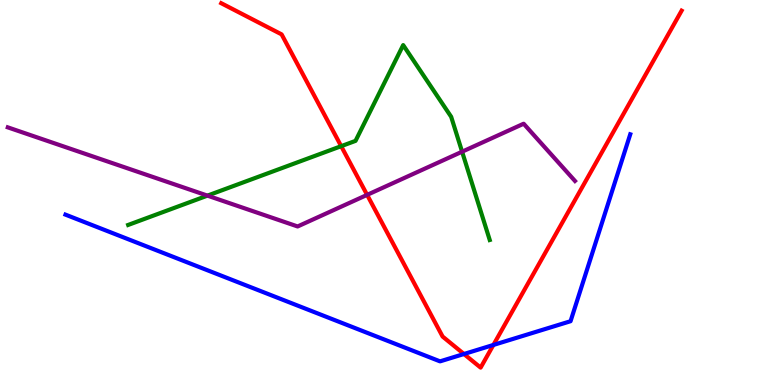[{'lines': ['blue', 'red'], 'intersections': [{'x': 5.99, 'y': 0.805}, {'x': 6.37, 'y': 1.04}]}, {'lines': ['green', 'red'], 'intersections': [{'x': 4.4, 'y': 6.2}]}, {'lines': ['purple', 'red'], 'intersections': [{'x': 4.74, 'y': 4.94}]}, {'lines': ['blue', 'green'], 'intersections': []}, {'lines': ['blue', 'purple'], 'intersections': []}, {'lines': ['green', 'purple'], 'intersections': [{'x': 2.68, 'y': 4.92}, {'x': 5.96, 'y': 6.06}]}]